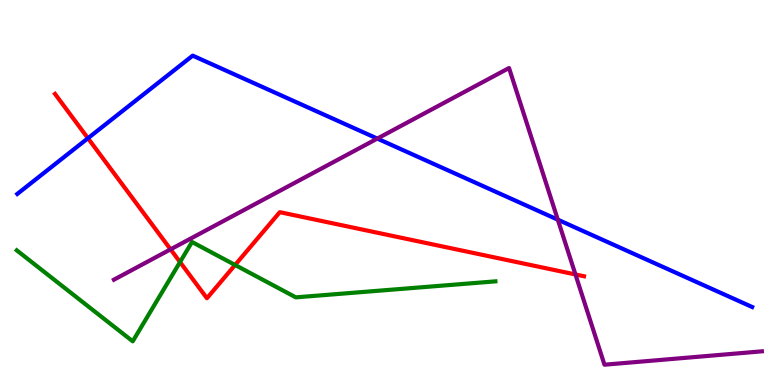[{'lines': ['blue', 'red'], 'intersections': [{'x': 1.13, 'y': 6.41}]}, {'lines': ['green', 'red'], 'intersections': [{'x': 2.32, 'y': 3.19}, {'x': 3.03, 'y': 3.12}]}, {'lines': ['purple', 'red'], 'intersections': [{'x': 2.2, 'y': 3.52}, {'x': 7.43, 'y': 2.87}]}, {'lines': ['blue', 'green'], 'intersections': []}, {'lines': ['blue', 'purple'], 'intersections': [{'x': 4.87, 'y': 6.4}, {'x': 7.2, 'y': 4.29}]}, {'lines': ['green', 'purple'], 'intersections': []}]